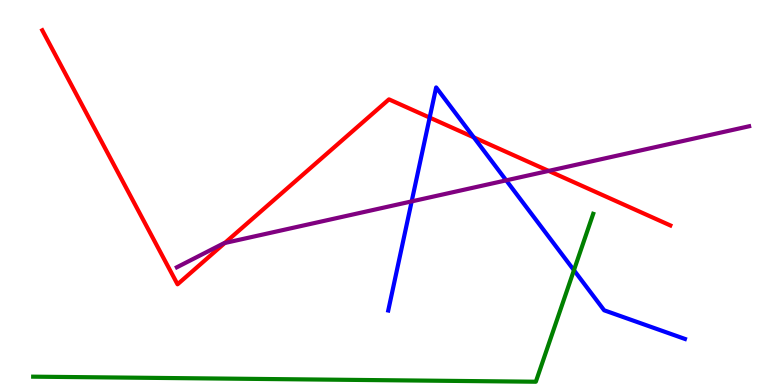[{'lines': ['blue', 'red'], 'intersections': [{'x': 5.54, 'y': 6.95}, {'x': 6.11, 'y': 6.43}]}, {'lines': ['green', 'red'], 'intersections': []}, {'lines': ['purple', 'red'], 'intersections': [{'x': 2.9, 'y': 3.69}, {'x': 7.08, 'y': 5.56}]}, {'lines': ['blue', 'green'], 'intersections': [{'x': 7.41, 'y': 2.98}]}, {'lines': ['blue', 'purple'], 'intersections': [{'x': 5.31, 'y': 4.77}, {'x': 6.53, 'y': 5.32}]}, {'lines': ['green', 'purple'], 'intersections': []}]